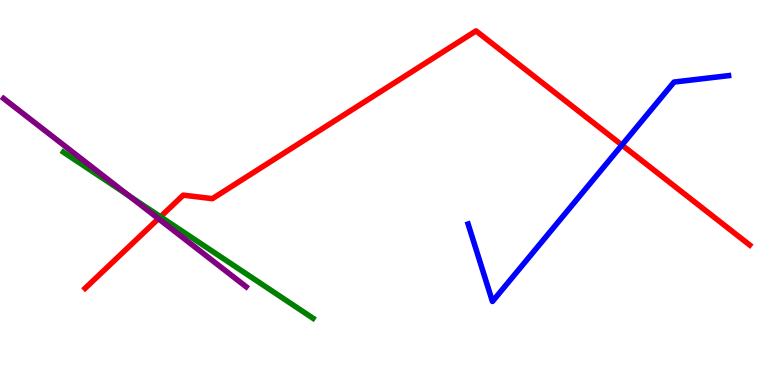[{'lines': ['blue', 'red'], 'intersections': [{'x': 8.02, 'y': 6.23}]}, {'lines': ['green', 'red'], 'intersections': [{'x': 2.07, 'y': 4.37}]}, {'lines': ['purple', 'red'], 'intersections': [{'x': 2.04, 'y': 4.32}]}, {'lines': ['blue', 'green'], 'intersections': []}, {'lines': ['blue', 'purple'], 'intersections': []}, {'lines': ['green', 'purple'], 'intersections': [{'x': 1.66, 'y': 4.92}]}]